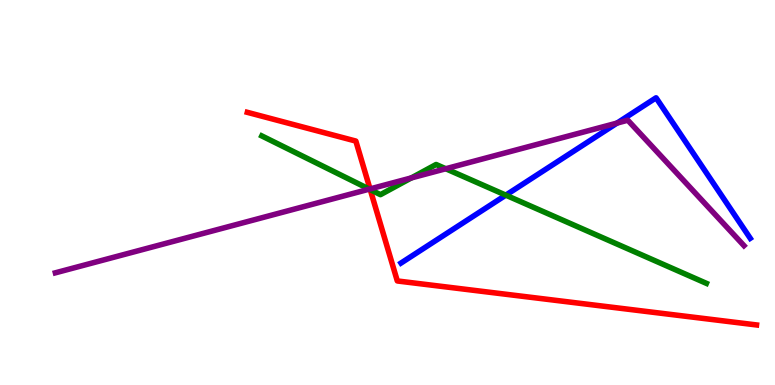[{'lines': ['blue', 'red'], 'intersections': []}, {'lines': ['green', 'red'], 'intersections': [{'x': 4.78, 'y': 5.08}]}, {'lines': ['purple', 'red'], 'intersections': [{'x': 4.77, 'y': 5.09}]}, {'lines': ['blue', 'green'], 'intersections': [{'x': 6.53, 'y': 4.93}]}, {'lines': ['blue', 'purple'], 'intersections': [{'x': 7.96, 'y': 6.8}]}, {'lines': ['green', 'purple'], 'intersections': [{'x': 4.76, 'y': 5.09}, {'x': 5.31, 'y': 5.38}, {'x': 5.75, 'y': 5.62}]}]